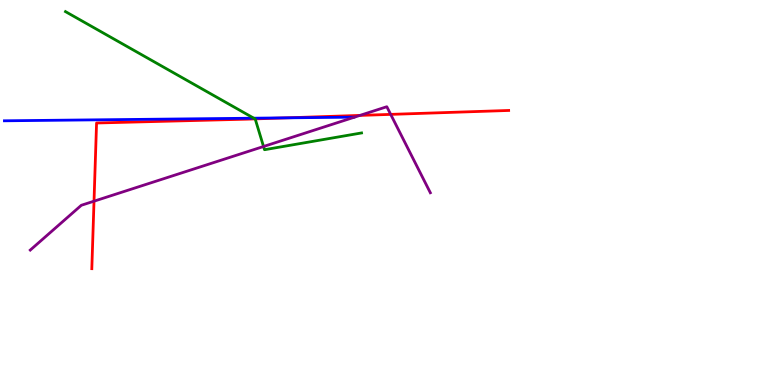[{'lines': ['blue', 'red'], 'intersections': [{'x': 3.7, 'y': 6.94}]}, {'lines': ['green', 'red'], 'intersections': [{'x': 3.29, 'y': 6.91}]}, {'lines': ['purple', 'red'], 'intersections': [{'x': 1.21, 'y': 4.77}, {'x': 4.64, 'y': 7.0}, {'x': 5.04, 'y': 7.03}]}, {'lines': ['blue', 'green'], 'intersections': [{'x': 3.27, 'y': 6.93}]}, {'lines': ['blue', 'purple'], 'intersections': []}, {'lines': ['green', 'purple'], 'intersections': [{'x': 3.4, 'y': 6.19}]}]